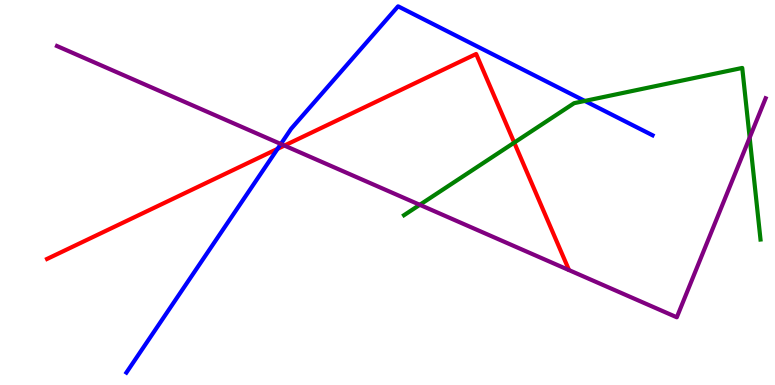[{'lines': ['blue', 'red'], 'intersections': [{'x': 3.58, 'y': 6.13}]}, {'lines': ['green', 'red'], 'intersections': [{'x': 6.64, 'y': 6.3}]}, {'lines': ['purple', 'red'], 'intersections': [{'x': 3.67, 'y': 6.22}]}, {'lines': ['blue', 'green'], 'intersections': [{'x': 7.55, 'y': 7.38}]}, {'lines': ['blue', 'purple'], 'intersections': [{'x': 3.62, 'y': 6.26}]}, {'lines': ['green', 'purple'], 'intersections': [{'x': 5.42, 'y': 4.68}, {'x': 9.67, 'y': 6.42}]}]